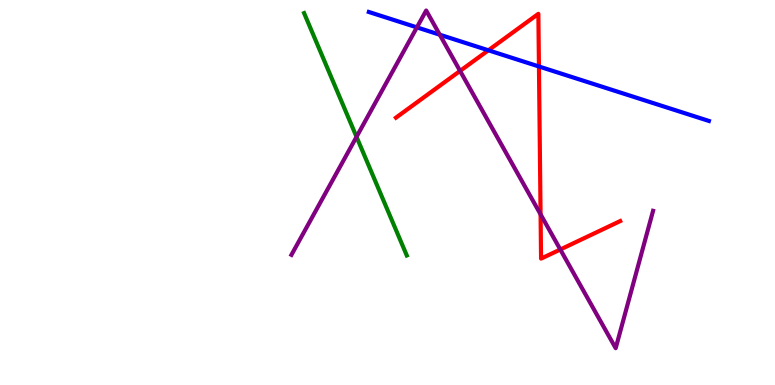[{'lines': ['blue', 'red'], 'intersections': [{'x': 6.3, 'y': 8.69}, {'x': 6.95, 'y': 8.27}]}, {'lines': ['green', 'red'], 'intersections': []}, {'lines': ['purple', 'red'], 'intersections': [{'x': 5.94, 'y': 8.16}, {'x': 6.98, 'y': 4.43}, {'x': 7.23, 'y': 3.52}]}, {'lines': ['blue', 'green'], 'intersections': []}, {'lines': ['blue', 'purple'], 'intersections': [{'x': 5.38, 'y': 9.29}, {'x': 5.67, 'y': 9.1}]}, {'lines': ['green', 'purple'], 'intersections': [{'x': 4.6, 'y': 6.45}]}]